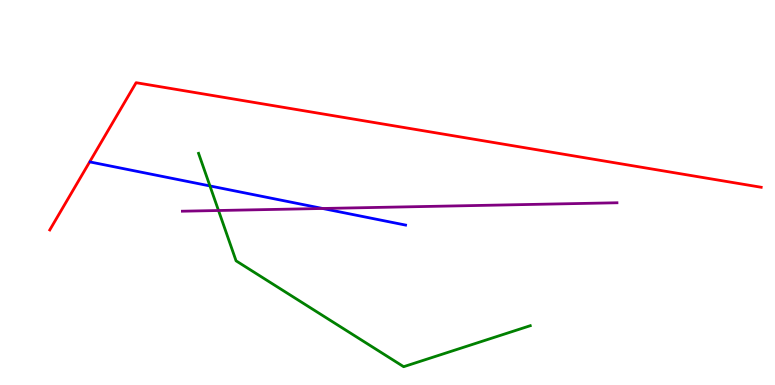[{'lines': ['blue', 'red'], 'intersections': []}, {'lines': ['green', 'red'], 'intersections': []}, {'lines': ['purple', 'red'], 'intersections': []}, {'lines': ['blue', 'green'], 'intersections': [{'x': 2.71, 'y': 5.17}]}, {'lines': ['blue', 'purple'], 'intersections': [{'x': 4.16, 'y': 4.58}]}, {'lines': ['green', 'purple'], 'intersections': [{'x': 2.82, 'y': 4.53}]}]